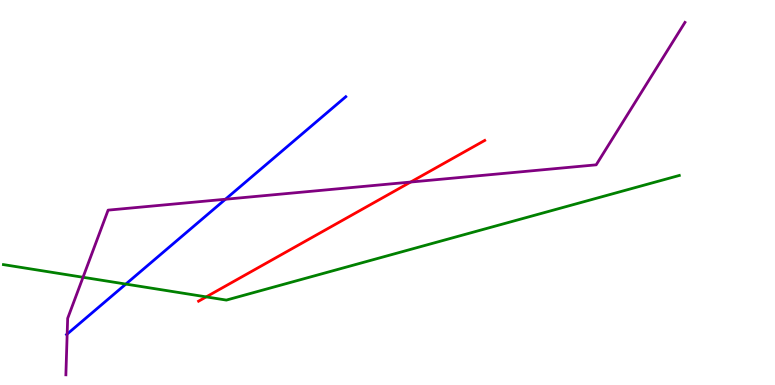[{'lines': ['blue', 'red'], 'intersections': []}, {'lines': ['green', 'red'], 'intersections': [{'x': 2.66, 'y': 2.29}]}, {'lines': ['purple', 'red'], 'intersections': [{'x': 5.3, 'y': 5.27}]}, {'lines': ['blue', 'green'], 'intersections': [{'x': 1.62, 'y': 2.62}]}, {'lines': ['blue', 'purple'], 'intersections': [{'x': 0.867, 'y': 1.32}, {'x': 2.91, 'y': 4.82}]}, {'lines': ['green', 'purple'], 'intersections': [{'x': 1.07, 'y': 2.8}]}]